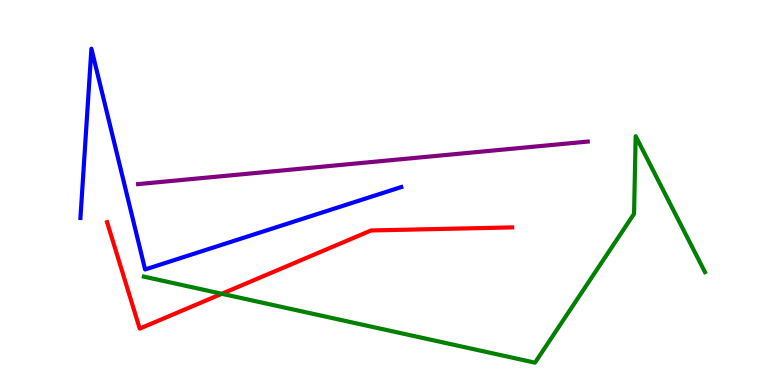[{'lines': ['blue', 'red'], 'intersections': []}, {'lines': ['green', 'red'], 'intersections': [{'x': 2.86, 'y': 2.37}]}, {'lines': ['purple', 'red'], 'intersections': []}, {'lines': ['blue', 'green'], 'intersections': []}, {'lines': ['blue', 'purple'], 'intersections': []}, {'lines': ['green', 'purple'], 'intersections': []}]